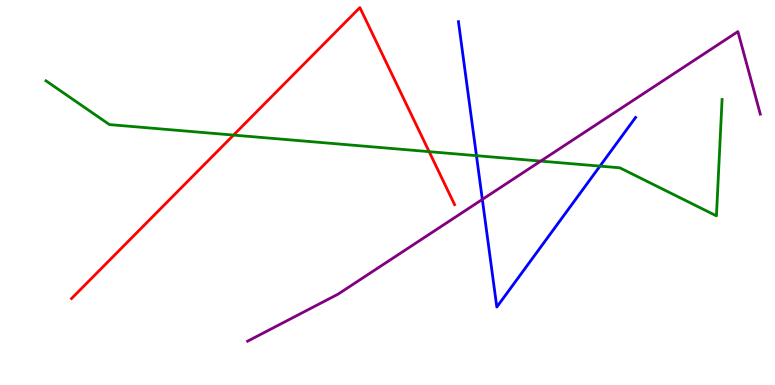[{'lines': ['blue', 'red'], 'intersections': []}, {'lines': ['green', 'red'], 'intersections': [{'x': 3.01, 'y': 6.49}, {'x': 5.54, 'y': 6.06}]}, {'lines': ['purple', 'red'], 'intersections': []}, {'lines': ['blue', 'green'], 'intersections': [{'x': 6.15, 'y': 5.96}, {'x': 7.74, 'y': 5.69}]}, {'lines': ['blue', 'purple'], 'intersections': [{'x': 6.22, 'y': 4.82}]}, {'lines': ['green', 'purple'], 'intersections': [{'x': 6.98, 'y': 5.82}]}]